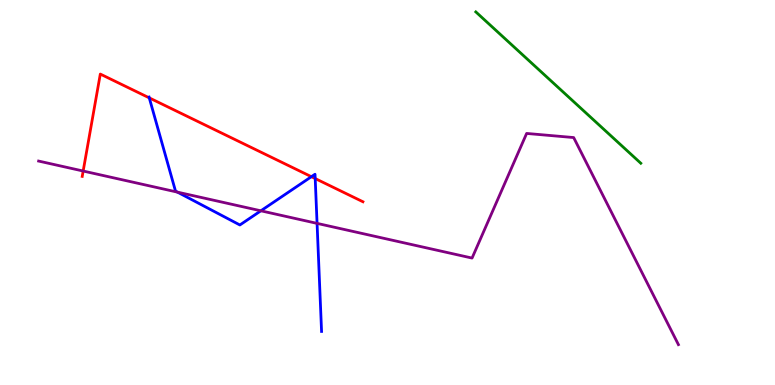[{'lines': ['blue', 'red'], 'intersections': [{'x': 1.93, 'y': 7.46}, {'x': 4.02, 'y': 5.41}, {'x': 4.07, 'y': 5.36}]}, {'lines': ['green', 'red'], 'intersections': []}, {'lines': ['purple', 'red'], 'intersections': [{'x': 1.07, 'y': 5.56}]}, {'lines': ['blue', 'green'], 'intersections': []}, {'lines': ['blue', 'purple'], 'intersections': [{'x': 2.29, 'y': 5.01}, {'x': 3.37, 'y': 4.52}, {'x': 4.09, 'y': 4.2}]}, {'lines': ['green', 'purple'], 'intersections': []}]